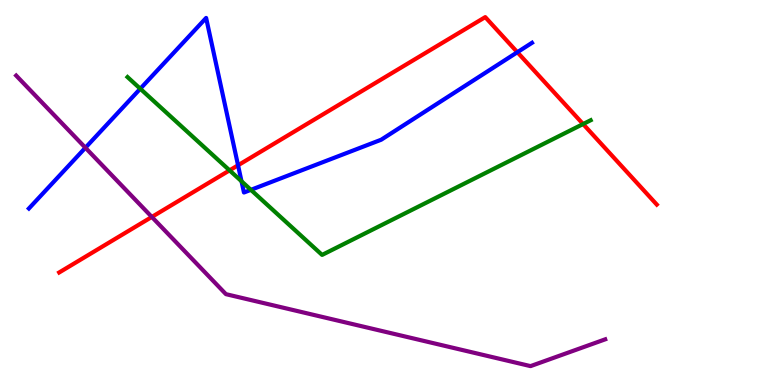[{'lines': ['blue', 'red'], 'intersections': [{'x': 3.07, 'y': 5.71}, {'x': 6.68, 'y': 8.64}]}, {'lines': ['green', 'red'], 'intersections': [{'x': 2.96, 'y': 5.58}, {'x': 7.52, 'y': 6.78}]}, {'lines': ['purple', 'red'], 'intersections': [{'x': 1.96, 'y': 4.37}]}, {'lines': ['blue', 'green'], 'intersections': [{'x': 1.81, 'y': 7.7}, {'x': 3.12, 'y': 5.29}, {'x': 3.24, 'y': 5.07}]}, {'lines': ['blue', 'purple'], 'intersections': [{'x': 1.1, 'y': 6.16}]}, {'lines': ['green', 'purple'], 'intersections': []}]